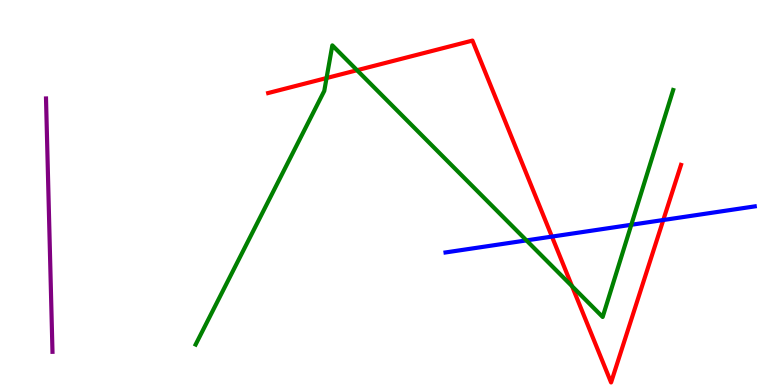[{'lines': ['blue', 'red'], 'intersections': [{'x': 7.12, 'y': 3.85}, {'x': 8.56, 'y': 4.29}]}, {'lines': ['green', 'red'], 'intersections': [{'x': 4.21, 'y': 7.97}, {'x': 4.61, 'y': 8.18}, {'x': 7.38, 'y': 2.57}]}, {'lines': ['purple', 'red'], 'intersections': []}, {'lines': ['blue', 'green'], 'intersections': [{'x': 6.79, 'y': 3.76}, {'x': 8.15, 'y': 4.16}]}, {'lines': ['blue', 'purple'], 'intersections': []}, {'lines': ['green', 'purple'], 'intersections': []}]